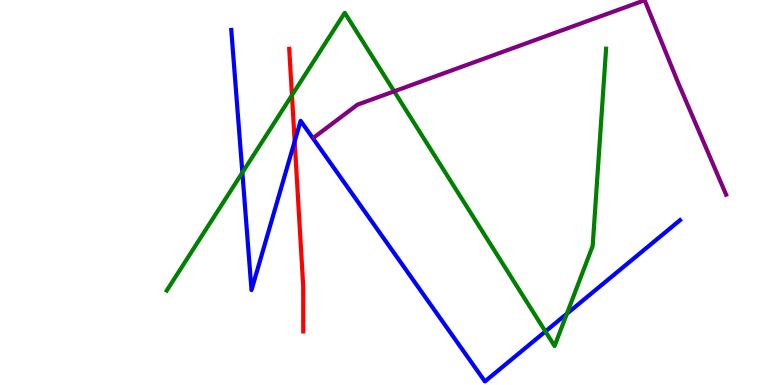[{'lines': ['blue', 'red'], 'intersections': [{'x': 3.8, 'y': 6.33}]}, {'lines': ['green', 'red'], 'intersections': [{'x': 3.77, 'y': 7.53}]}, {'lines': ['purple', 'red'], 'intersections': []}, {'lines': ['blue', 'green'], 'intersections': [{'x': 3.13, 'y': 5.52}, {'x': 7.04, 'y': 1.39}, {'x': 7.31, 'y': 1.85}]}, {'lines': ['blue', 'purple'], 'intersections': []}, {'lines': ['green', 'purple'], 'intersections': [{'x': 5.09, 'y': 7.63}]}]